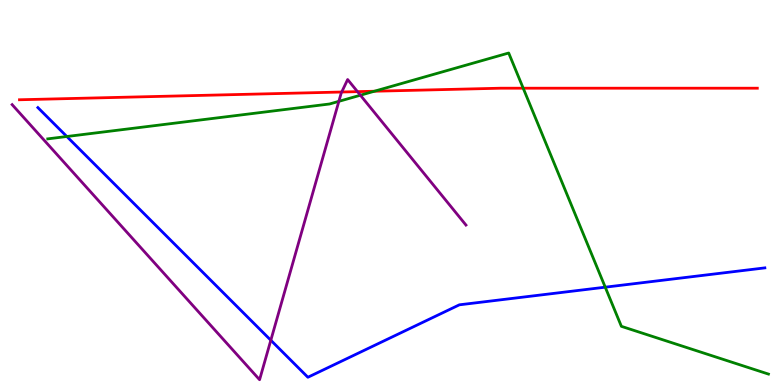[{'lines': ['blue', 'red'], 'intersections': []}, {'lines': ['green', 'red'], 'intersections': [{'x': 4.83, 'y': 7.63}, {'x': 6.75, 'y': 7.71}]}, {'lines': ['purple', 'red'], 'intersections': [{'x': 4.41, 'y': 7.61}, {'x': 4.61, 'y': 7.62}]}, {'lines': ['blue', 'green'], 'intersections': [{'x': 0.862, 'y': 6.45}, {'x': 7.81, 'y': 2.54}]}, {'lines': ['blue', 'purple'], 'intersections': [{'x': 3.49, 'y': 1.16}]}, {'lines': ['green', 'purple'], 'intersections': [{'x': 4.37, 'y': 7.37}, {'x': 4.65, 'y': 7.53}]}]